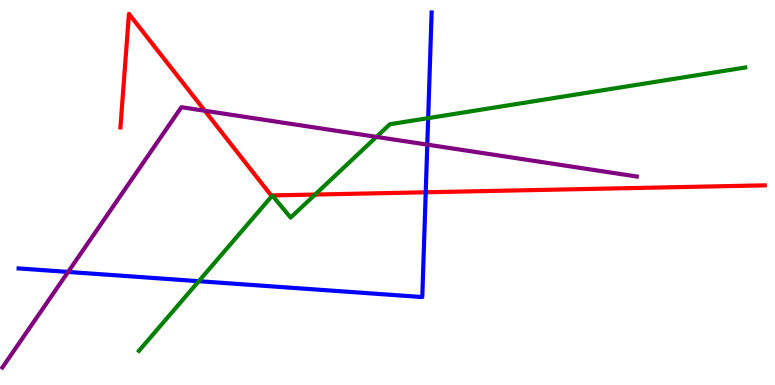[{'lines': ['blue', 'red'], 'intersections': [{'x': 5.49, 'y': 5.01}]}, {'lines': ['green', 'red'], 'intersections': [{'x': 4.07, 'y': 4.95}]}, {'lines': ['purple', 'red'], 'intersections': [{'x': 2.64, 'y': 7.12}]}, {'lines': ['blue', 'green'], 'intersections': [{'x': 2.56, 'y': 2.7}, {'x': 5.52, 'y': 6.93}]}, {'lines': ['blue', 'purple'], 'intersections': [{'x': 0.879, 'y': 2.94}, {'x': 5.51, 'y': 6.24}]}, {'lines': ['green', 'purple'], 'intersections': [{'x': 4.86, 'y': 6.44}]}]